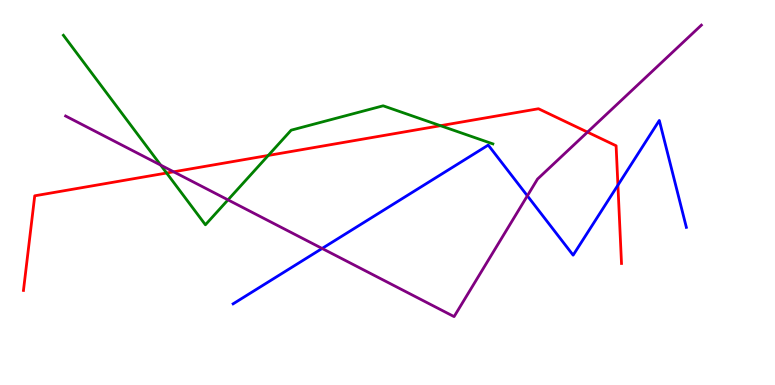[{'lines': ['blue', 'red'], 'intersections': [{'x': 7.97, 'y': 5.19}]}, {'lines': ['green', 'red'], 'intersections': [{'x': 2.15, 'y': 5.51}, {'x': 3.46, 'y': 5.96}, {'x': 5.68, 'y': 6.74}]}, {'lines': ['purple', 'red'], 'intersections': [{'x': 2.24, 'y': 5.54}, {'x': 7.58, 'y': 6.57}]}, {'lines': ['blue', 'green'], 'intersections': []}, {'lines': ['blue', 'purple'], 'intersections': [{'x': 4.16, 'y': 3.55}, {'x': 6.8, 'y': 4.91}]}, {'lines': ['green', 'purple'], 'intersections': [{'x': 2.07, 'y': 5.71}, {'x': 2.94, 'y': 4.81}]}]